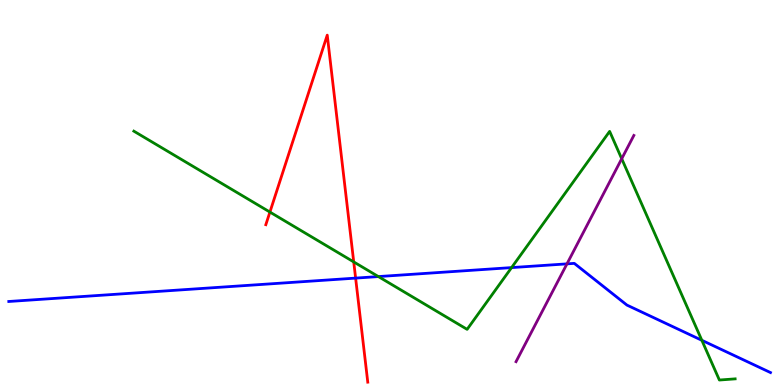[{'lines': ['blue', 'red'], 'intersections': [{'x': 4.59, 'y': 2.78}]}, {'lines': ['green', 'red'], 'intersections': [{'x': 3.48, 'y': 4.49}, {'x': 4.56, 'y': 3.2}]}, {'lines': ['purple', 'red'], 'intersections': []}, {'lines': ['blue', 'green'], 'intersections': [{'x': 4.88, 'y': 2.82}, {'x': 6.6, 'y': 3.05}, {'x': 9.06, 'y': 1.16}]}, {'lines': ['blue', 'purple'], 'intersections': [{'x': 7.32, 'y': 3.15}]}, {'lines': ['green', 'purple'], 'intersections': [{'x': 8.02, 'y': 5.88}]}]